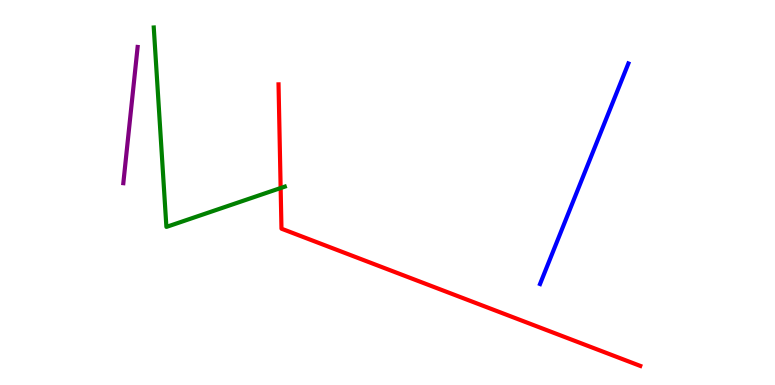[{'lines': ['blue', 'red'], 'intersections': []}, {'lines': ['green', 'red'], 'intersections': [{'x': 3.62, 'y': 5.12}]}, {'lines': ['purple', 'red'], 'intersections': []}, {'lines': ['blue', 'green'], 'intersections': []}, {'lines': ['blue', 'purple'], 'intersections': []}, {'lines': ['green', 'purple'], 'intersections': []}]